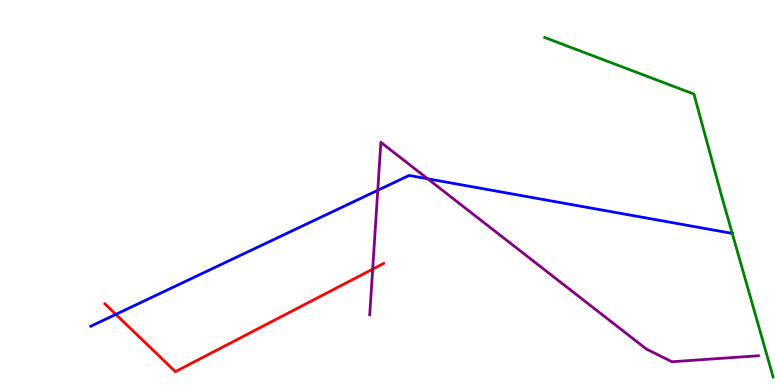[{'lines': ['blue', 'red'], 'intersections': [{'x': 1.49, 'y': 1.83}]}, {'lines': ['green', 'red'], 'intersections': []}, {'lines': ['purple', 'red'], 'intersections': [{'x': 4.81, 'y': 3.01}]}, {'lines': ['blue', 'green'], 'intersections': [{'x': 9.45, 'y': 3.94}]}, {'lines': ['blue', 'purple'], 'intersections': [{'x': 4.87, 'y': 5.06}, {'x': 5.52, 'y': 5.36}]}, {'lines': ['green', 'purple'], 'intersections': []}]